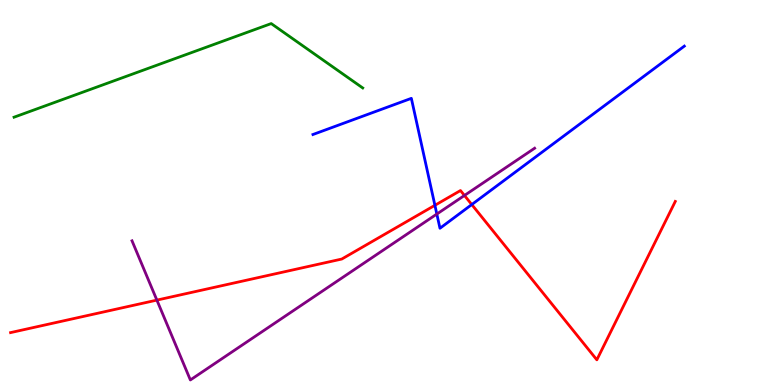[{'lines': ['blue', 'red'], 'intersections': [{'x': 5.61, 'y': 4.67}, {'x': 6.09, 'y': 4.69}]}, {'lines': ['green', 'red'], 'intersections': []}, {'lines': ['purple', 'red'], 'intersections': [{'x': 2.02, 'y': 2.2}, {'x': 5.99, 'y': 4.92}]}, {'lines': ['blue', 'green'], 'intersections': []}, {'lines': ['blue', 'purple'], 'intersections': [{'x': 5.64, 'y': 4.44}]}, {'lines': ['green', 'purple'], 'intersections': []}]